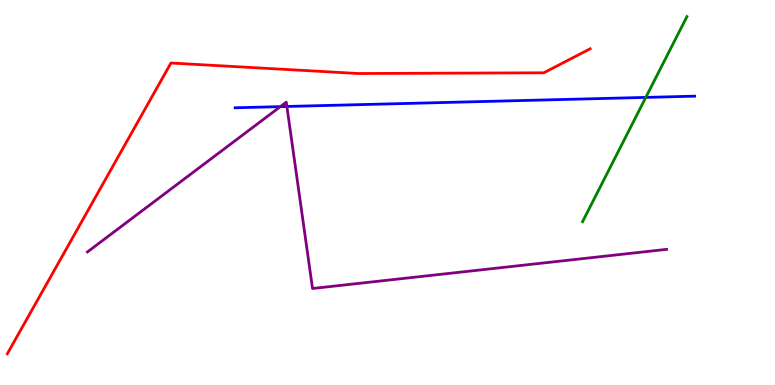[{'lines': ['blue', 'red'], 'intersections': []}, {'lines': ['green', 'red'], 'intersections': []}, {'lines': ['purple', 'red'], 'intersections': []}, {'lines': ['blue', 'green'], 'intersections': [{'x': 8.33, 'y': 7.47}]}, {'lines': ['blue', 'purple'], 'intersections': [{'x': 3.62, 'y': 7.23}, {'x': 3.7, 'y': 7.23}]}, {'lines': ['green', 'purple'], 'intersections': []}]